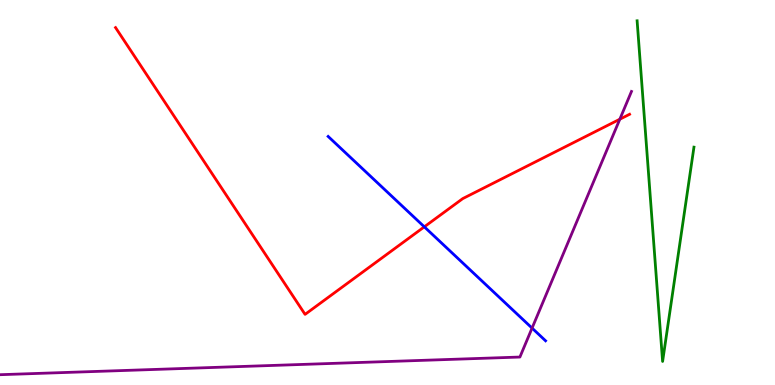[{'lines': ['blue', 'red'], 'intersections': [{'x': 5.48, 'y': 4.11}]}, {'lines': ['green', 'red'], 'intersections': []}, {'lines': ['purple', 'red'], 'intersections': [{'x': 8.0, 'y': 6.9}]}, {'lines': ['blue', 'green'], 'intersections': []}, {'lines': ['blue', 'purple'], 'intersections': [{'x': 6.87, 'y': 1.48}]}, {'lines': ['green', 'purple'], 'intersections': []}]